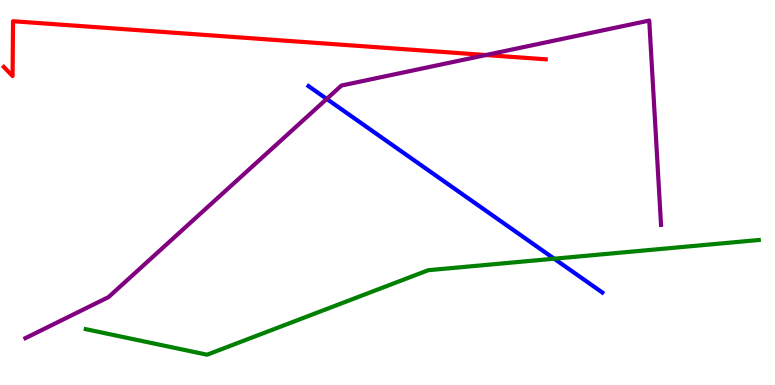[{'lines': ['blue', 'red'], 'intersections': []}, {'lines': ['green', 'red'], 'intersections': []}, {'lines': ['purple', 'red'], 'intersections': [{'x': 6.27, 'y': 8.57}]}, {'lines': ['blue', 'green'], 'intersections': [{'x': 7.15, 'y': 3.28}]}, {'lines': ['blue', 'purple'], 'intersections': [{'x': 4.22, 'y': 7.43}]}, {'lines': ['green', 'purple'], 'intersections': []}]